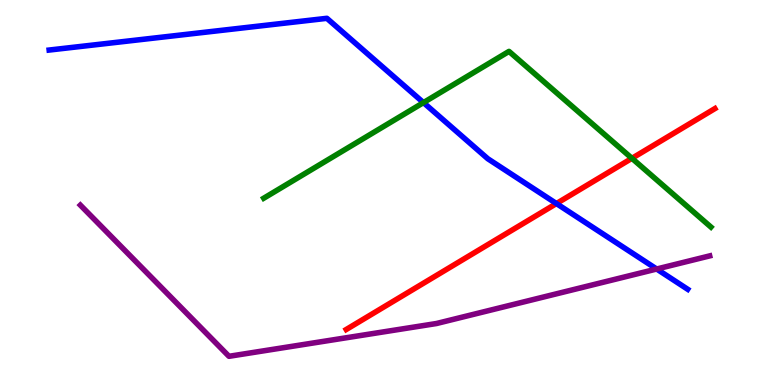[{'lines': ['blue', 'red'], 'intersections': [{'x': 7.18, 'y': 4.71}]}, {'lines': ['green', 'red'], 'intersections': [{'x': 8.15, 'y': 5.89}]}, {'lines': ['purple', 'red'], 'intersections': []}, {'lines': ['blue', 'green'], 'intersections': [{'x': 5.46, 'y': 7.33}]}, {'lines': ['blue', 'purple'], 'intersections': [{'x': 8.47, 'y': 3.01}]}, {'lines': ['green', 'purple'], 'intersections': []}]